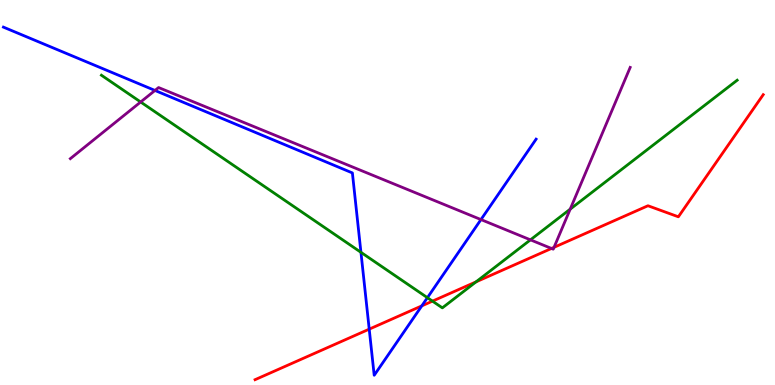[{'lines': ['blue', 'red'], 'intersections': [{'x': 4.76, 'y': 1.45}, {'x': 5.44, 'y': 2.06}]}, {'lines': ['green', 'red'], 'intersections': [{'x': 5.58, 'y': 2.18}, {'x': 6.14, 'y': 2.68}]}, {'lines': ['purple', 'red'], 'intersections': [{'x': 7.12, 'y': 3.55}, {'x': 7.15, 'y': 3.58}]}, {'lines': ['blue', 'green'], 'intersections': [{'x': 4.66, 'y': 3.45}, {'x': 5.52, 'y': 2.27}]}, {'lines': ['blue', 'purple'], 'intersections': [{'x': 2.0, 'y': 7.65}, {'x': 6.21, 'y': 4.3}]}, {'lines': ['green', 'purple'], 'intersections': [{'x': 1.81, 'y': 7.35}, {'x': 6.84, 'y': 3.77}, {'x': 7.36, 'y': 4.57}]}]